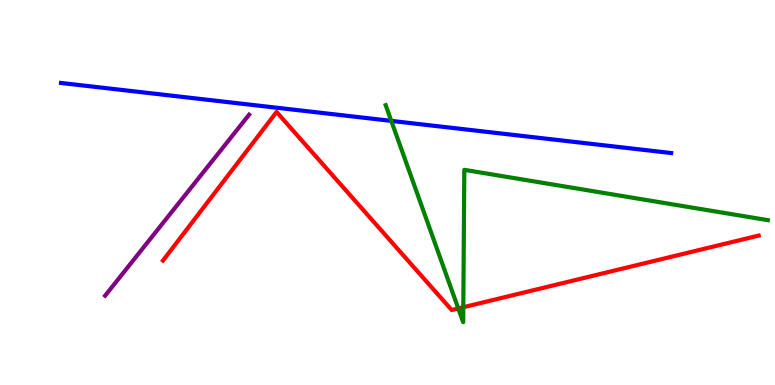[{'lines': ['blue', 'red'], 'intersections': []}, {'lines': ['green', 'red'], 'intersections': [{'x': 5.91, 'y': 1.99}, {'x': 5.98, 'y': 2.02}]}, {'lines': ['purple', 'red'], 'intersections': []}, {'lines': ['blue', 'green'], 'intersections': [{'x': 5.05, 'y': 6.86}]}, {'lines': ['blue', 'purple'], 'intersections': []}, {'lines': ['green', 'purple'], 'intersections': []}]